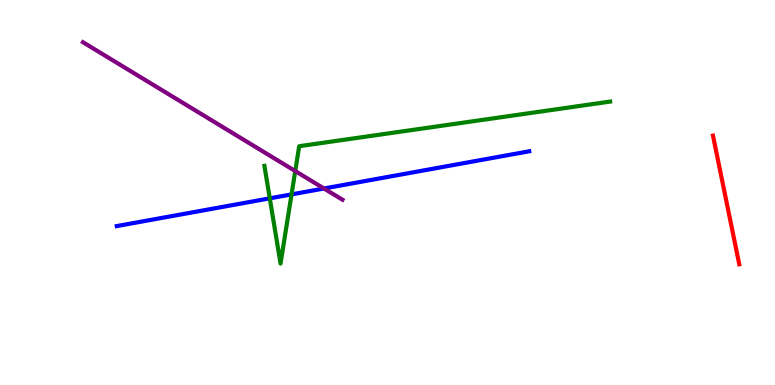[{'lines': ['blue', 'red'], 'intersections': []}, {'lines': ['green', 'red'], 'intersections': []}, {'lines': ['purple', 'red'], 'intersections': []}, {'lines': ['blue', 'green'], 'intersections': [{'x': 3.48, 'y': 4.85}, {'x': 3.76, 'y': 4.95}]}, {'lines': ['blue', 'purple'], 'intersections': [{'x': 4.18, 'y': 5.1}]}, {'lines': ['green', 'purple'], 'intersections': [{'x': 3.81, 'y': 5.56}]}]